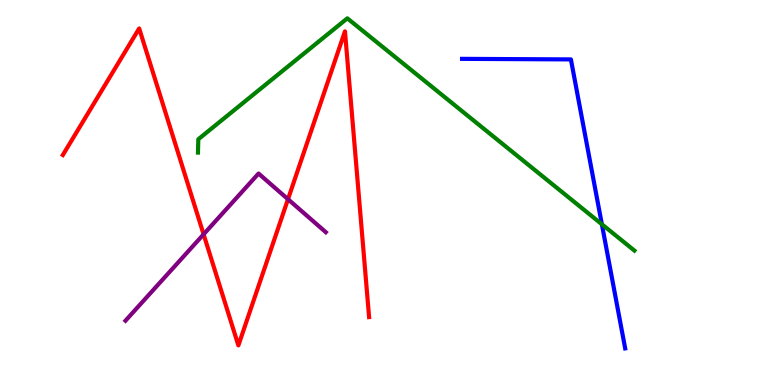[{'lines': ['blue', 'red'], 'intersections': []}, {'lines': ['green', 'red'], 'intersections': []}, {'lines': ['purple', 'red'], 'intersections': [{'x': 2.63, 'y': 3.91}, {'x': 3.72, 'y': 4.83}]}, {'lines': ['blue', 'green'], 'intersections': [{'x': 7.77, 'y': 4.17}]}, {'lines': ['blue', 'purple'], 'intersections': []}, {'lines': ['green', 'purple'], 'intersections': []}]